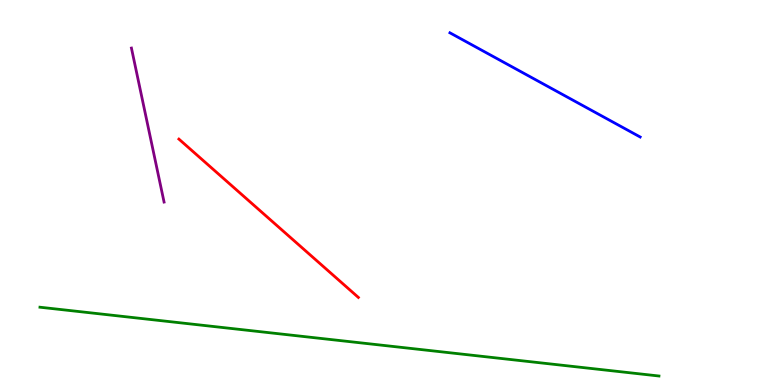[{'lines': ['blue', 'red'], 'intersections': []}, {'lines': ['green', 'red'], 'intersections': []}, {'lines': ['purple', 'red'], 'intersections': []}, {'lines': ['blue', 'green'], 'intersections': []}, {'lines': ['blue', 'purple'], 'intersections': []}, {'lines': ['green', 'purple'], 'intersections': []}]